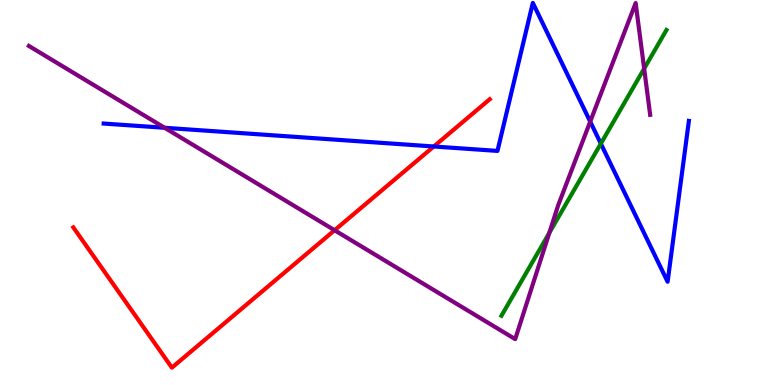[{'lines': ['blue', 'red'], 'intersections': [{'x': 5.6, 'y': 6.2}]}, {'lines': ['green', 'red'], 'intersections': []}, {'lines': ['purple', 'red'], 'intersections': [{'x': 4.32, 'y': 4.02}]}, {'lines': ['blue', 'green'], 'intersections': [{'x': 7.75, 'y': 6.27}]}, {'lines': ['blue', 'purple'], 'intersections': [{'x': 2.12, 'y': 6.68}, {'x': 7.62, 'y': 6.84}]}, {'lines': ['green', 'purple'], 'intersections': [{'x': 7.09, 'y': 3.95}, {'x': 8.31, 'y': 8.22}]}]